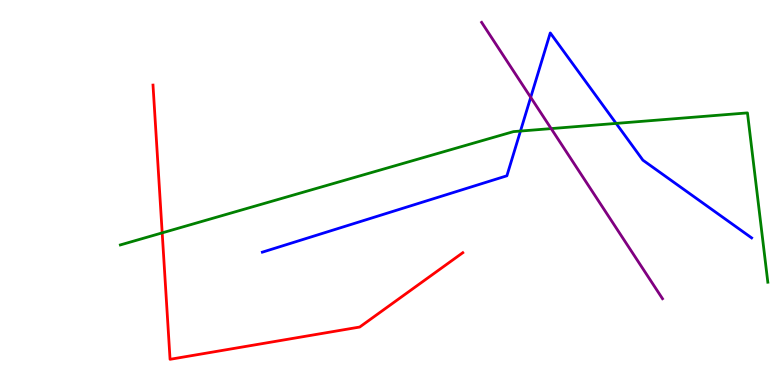[{'lines': ['blue', 'red'], 'intersections': []}, {'lines': ['green', 'red'], 'intersections': [{'x': 2.09, 'y': 3.95}]}, {'lines': ['purple', 'red'], 'intersections': []}, {'lines': ['blue', 'green'], 'intersections': [{'x': 6.72, 'y': 6.6}, {'x': 7.95, 'y': 6.79}]}, {'lines': ['blue', 'purple'], 'intersections': [{'x': 6.85, 'y': 7.47}]}, {'lines': ['green', 'purple'], 'intersections': [{'x': 7.11, 'y': 6.66}]}]